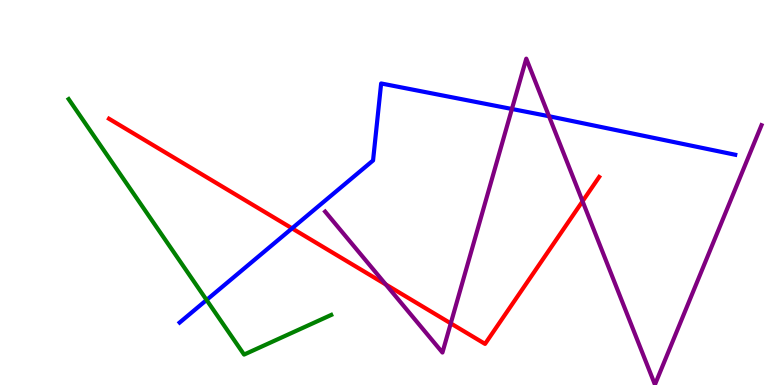[{'lines': ['blue', 'red'], 'intersections': [{'x': 3.77, 'y': 4.07}]}, {'lines': ['green', 'red'], 'intersections': []}, {'lines': ['purple', 'red'], 'intersections': [{'x': 4.98, 'y': 2.61}, {'x': 5.82, 'y': 1.6}, {'x': 7.52, 'y': 4.77}]}, {'lines': ['blue', 'green'], 'intersections': [{'x': 2.67, 'y': 2.21}]}, {'lines': ['blue', 'purple'], 'intersections': [{'x': 6.61, 'y': 7.17}, {'x': 7.08, 'y': 6.98}]}, {'lines': ['green', 'purple'], 'intersections': []}]